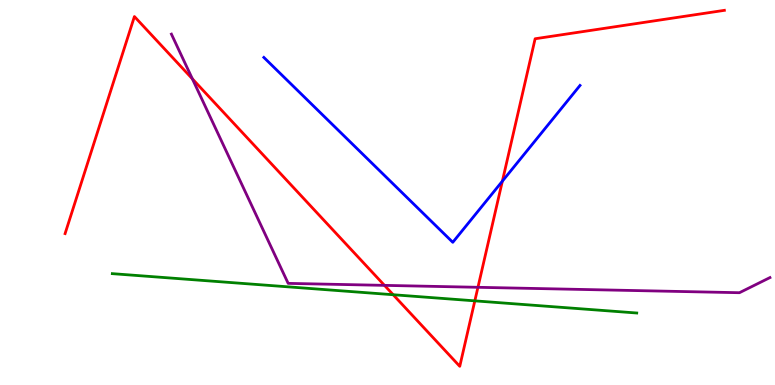[{'lines': ['blue', 'red'], 'intersections': [{'x': 6.48, 'y': 5.29}]}, {'lines': ['green', 'red'], 'intersections': [{'x': 5.07, 'y': 2.34}, {'x': 6.13, 'y': 2.19}]}, {'lines': ['purple', 'red'], 'intersections': [{'x': 2.48, 'y': 7.95}, {'x': 4.96, 'y': 2.59}, {'x': 6.17, 'y': 2.54}]}, {'lines': ['blue', 'green'], 'intersections': []}, {'lines': ['blue', 'purple'], 'intersections': []}, {'lines': ['green', 'purple'], 'intersections': []}]